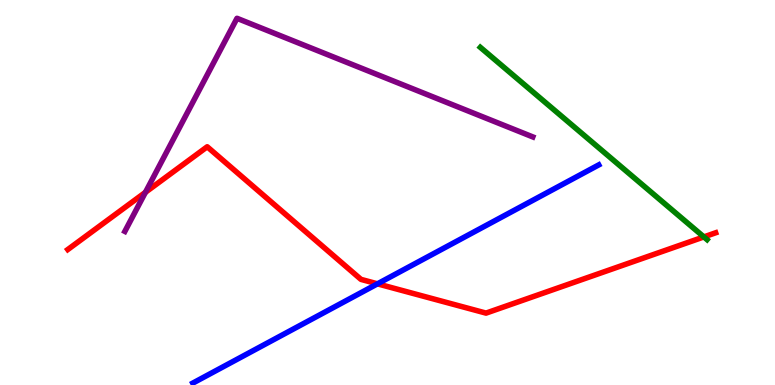[{'lines': ['blue', 'red'], 'intersections': [{'x': 4.87, 'y': 2.63}]}, {'lines': ['green', 'red'], 'intersections': [{'x': 9.08, 'y': 3.85}]}, {'lines': ['purple', 'red'], 'intersections': [{'x': 1.88, 'y': 5.0}]}, {'lines': ['blue', 'green'], 'intersections': []}, {'lines': ['blue', 'purple'], 'intersections': []}, {'lines': ['green', 'purple'], 'intersections': []}]